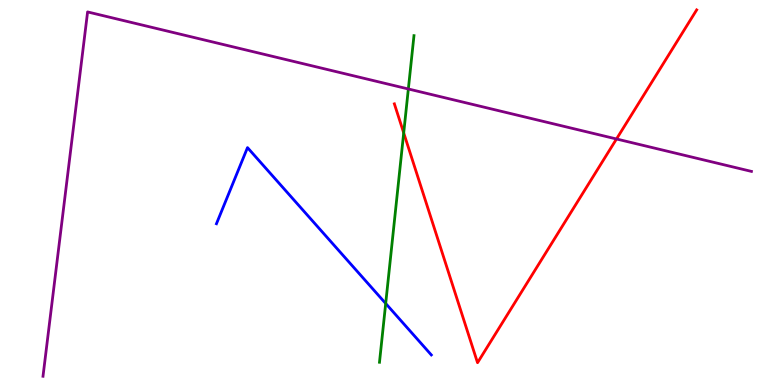[{'lines': ['blue', 'red'], 'intersections': []}, {'lines': ['green', 'red'], 'intersections': [{'x': 5.21, 'y': 6.55}]}, {'lines': ['purple', 'red'], 'intersections': [{'x': 7.95, 'y': 6.39}]}, {'lines': ['blue', 'green'], 'intersections': [{'x': 4.98, 'y': 2.12}]}, {'lines': ['blue', 'purple'], 'intersections': []}, {'lines': ['green', 'purple'], 'intersections': [{'x': 5.27, 'y': 7.69}]}]